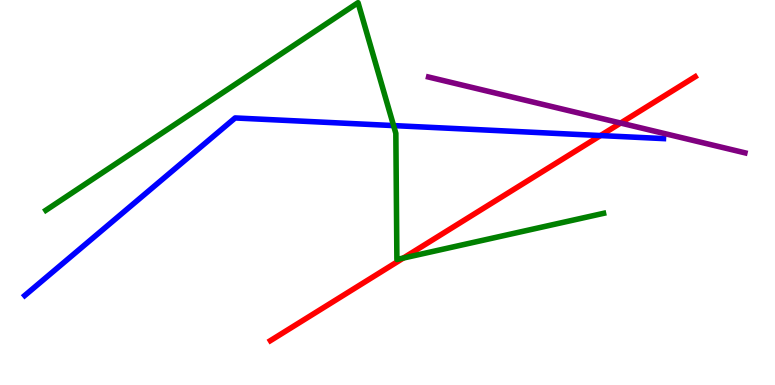[{'lines': ['blue', 'red'], 'intersections': [{'x': 7.75, 'y': 6.48}]}, {'lines': ['green', 'red'], 'intersections': [{'x': 5.2, 'y': 3.3}]}, {'lines': ['purple', 'red'], 'intersections': [{'x': 8.01, 'y': 6.8}]}, {'lines': ['blue', 'green'], 'intersections': [{'x': 5.08, 'y': 6.74}]}, {'lines': ['blue', 'purple'], 'intersections': []}, {'lines': ['green', 'purple'], 'intersections': []}]